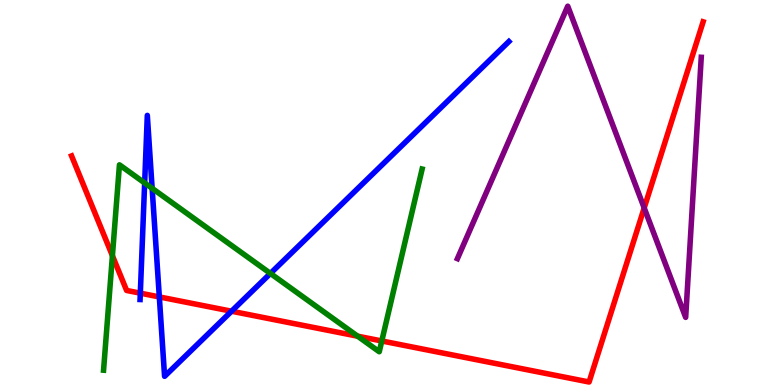[{'lines': ['blue', 'red'], 'intersections': [{'x': 1.81, 'y': 2.39}, {'x': 2.06, 'y': 2.29}, {'x': 2.99, 'y': 1.92}]}, {'lines': ['green', 'red'], 'intersections': [{'x': 1.45, 'y': 3.36}, {'x': 4.61, 'y': 1.27}, {'x': 4.93, 'y': 1.14}]}, {'lines': ['purple', 'red'], 'intersections': [{'x': 8.31, 'y': 4.6}]}, {'lines': ['blue', 'green'], 'intersections': [{'x': 1.87, 'y': 5.25}, {'x': 1.96, 'y': 5.11}, {'x': 3.49, 'y': 2.9}]}, {'lines': ['blue', 'purple'], 'intersections': []}, {'lines': ['green', 'purple'], 'intersections': []}]